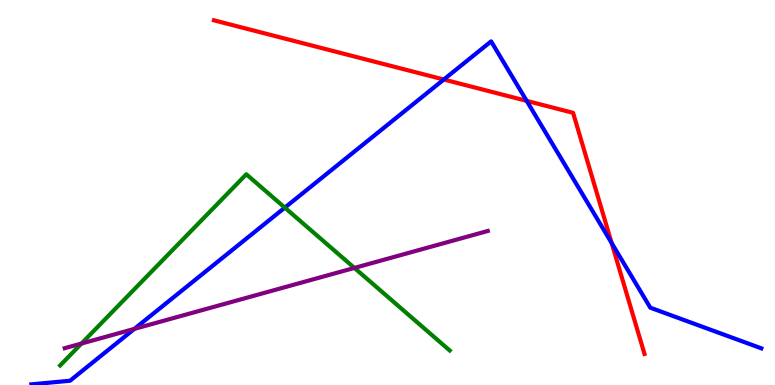[{'lines': ['blue', 'red'], 'intersections': [{'x': 5.73, 'y': 7.93}, {'x': 6.8, 'y': 7.38}, {'x': 7.89, 'y': 3.69}]}, {'lines': ['green', 'red'], 'intersections': []}, {'lines': ['purple', 'red'], 'intersections': []}, {'lines': ['blue', 'green'], 'intersections': [{'x': 3.68, 'y': 4.61}]}, {'lines': ['blue', 'purple'], 'intersections': [{'x': 1.73, 'y': 1.46}]}, {'lines': ['green', 'purple'], 'intersections': [{'x': 1.05, 'y': 1.08}, {'x': 4.57, 'y': 3.04}]}]